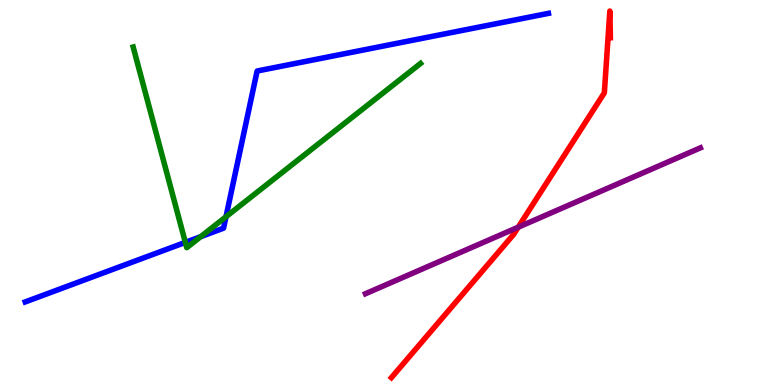[{'lines': ['blue', 'red'], 'intersections': []}, {'lines': ['green', 'red'], 'intersections': []}, {'lines': ['purple', 'red'], 'intersections': [{'x': 6.69, 'y': 4.1}]}, {'lines': ['blue', 'green'], 'intersections': [{'x': 2.39, 'y': 3.7}, {'x': 2.59, 'y': 3.85}, {'x': 2.92, 'y': 4.37}]}, {'lines': ['blue', 'purple'], 'intersections': []}, {'lines': ['green', 'purple'], 'intersections': []}]